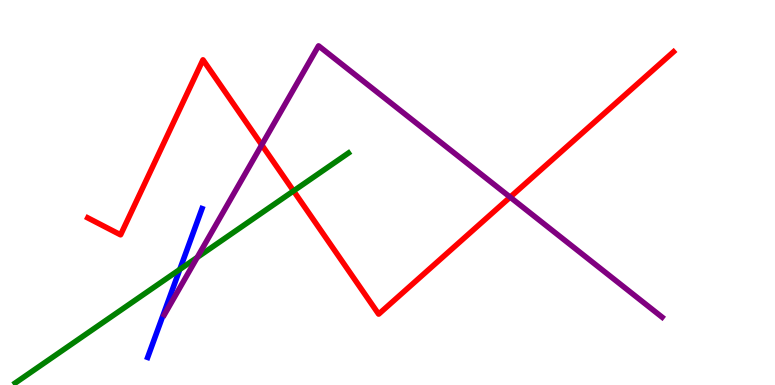[{'lines': ['blue', 'red'], 'intersections': []}, {'lines': ['green', 'red'], 'intersections': [{'x': 3.79, 'y': 5.04}]}, {'lines': ['purple', 'red'], 'intersections': [{'x': 3.38, 'y': 6.24}, {'x': 6.58, 'y': 4.88}]}, {'lines': ['blue', 'green'], 'intersections': [{'x': 2.32, 'y': 3.0}]}, {'lines': ['blue', 'purple'], 'intersections': []}, {'lines': ['green', 'purple'], 'intersections': [{'x': 2.54, 'y': 3.31}]}]